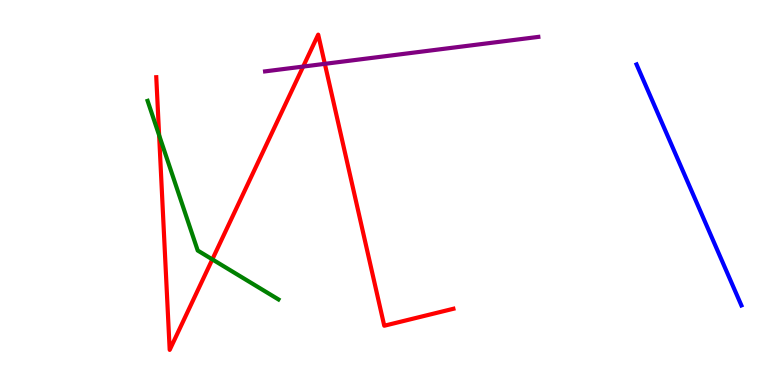[{'lines': ['blue', 'red'], 'intersections': []}, {'lines': ['green', 'red'], 'intersections': [{'x': 2.05, 'y': 6.49}, {'x': 2.74, 'y': 3.26}]}, {'lines': ['purple', 'red'], 'intersections': [{'x': 3.91, 'y': 8.27}, {'x': 4.19, 'y': 8.34}]}, {'lines': ['blue', 'green'], 'intersections': []}, {'lines': ['blue', 'purple'], 'intersections': []}, {'lines': ['green', 'purple'], 'intersections': []}]